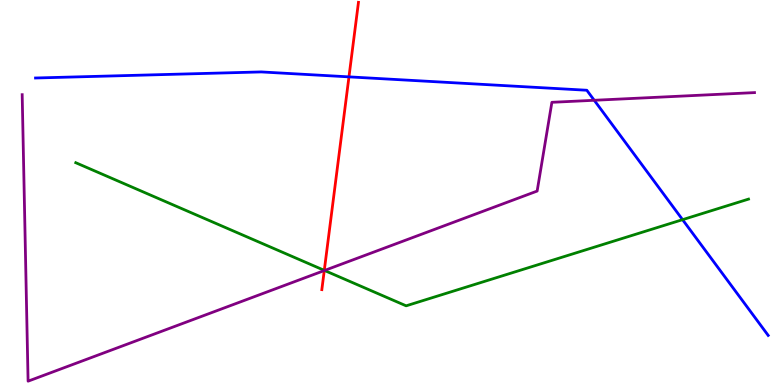[{'lines': ['blue', 'red'], 'intersections': [{'x': 4.5, 'y': 8.0}]}, {'lines': ['green', 'red'], 'intersections': [{'x': 4.18, 'y': 2.98}]}, {'lines': ['purple', 'red'], 'intersections': [{'x': 4.18, 'y': 2.97}]}, {'lines': ['blue', 'green'], 'intersections': [{'x': 8.81, 'y': 4.29}]}, {'lines': ['blue', 'purple'], 'intersections': [{'x': 7.67, 'y': 7.4}]}, {'lines': ['green', 'purple'], 'intersections': [{'x': 4.19, 'y': 2.97}]}]